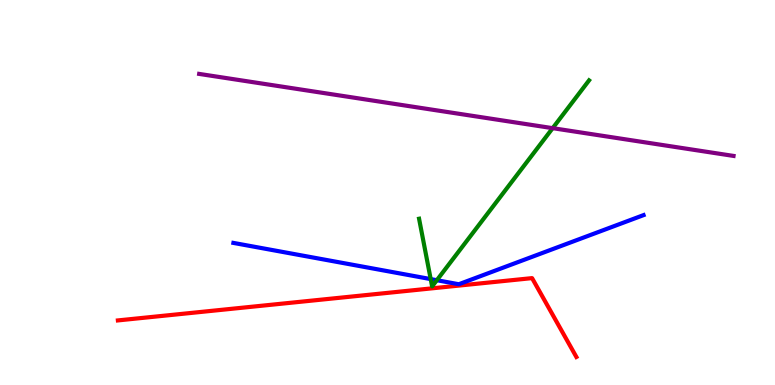[{'lines': ['blue', 'red'], 'intersections': []}, {'lines': ['green', 'red'], 'intersections': []}, {'lines': ['purple', 'red'], 'intersections': []}, {'lines': ['blue', 'green'], 'intersections': [{'x': 5.56, 'y': 2.75}, {'x': 5.64, 'y': 2.72}]}, {'lines': ['blue', 'purple'], 'intersections': []}, {'lines': ['green', 'purple'], 'intersections': [{'x': 7.13, 'y': 6.67}]}]